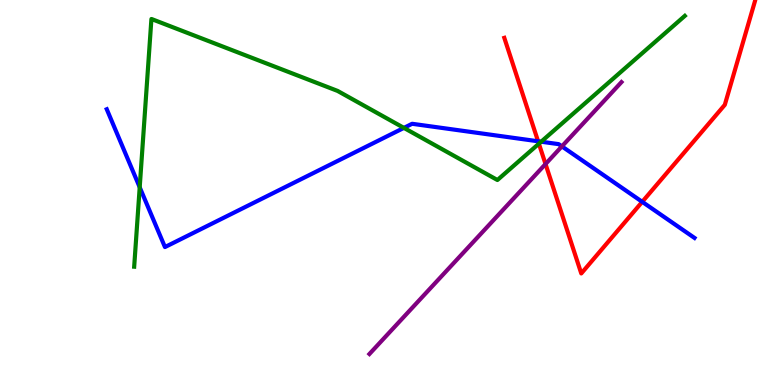[{'lines': ['blue', 'red'], 'intersections': [{'x': 6.94, 'y': 6.33}, {'x': 8.29, 'y': 4.76}]}, {'lines': ['green', 'red'], 'intersections': [{'x': 6.95, 'y': 6.27}]}, {'lines': ['purple', 'red'], 'intersections': [{'x': 7.04, 'y': 5.74}]}, {'lines': ['blue', 'green'], 'intersections': [{'x': 1.8, 'y': 5.14}, {'x': 5.21, 'y': 6.68}, {'x': 6.98, 'y': 6.32}]}, {'lines': ['blue', 'purple'], 'intersections': [{'x': 7.25, 'y': 6.2}]}, {'lines': ['green', 'purple'], 'intersections': []}]